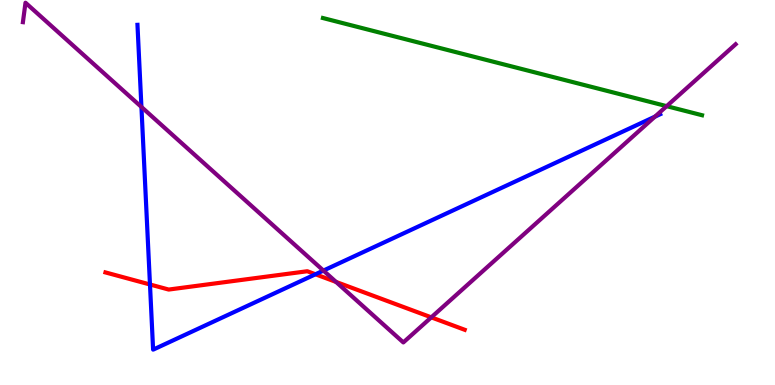[{'lines': ['blue', 'red'], 'intersections': [{'x': 1.94, 'y': 2.61}, {'x': 4.07, 'y': 2.88}]}, {'lines': ['green', 'red'], 'intersections': []}, {'lines': ['purple', 'red'], 'intersections': [{'x': 4.34, 'y': 2.68}, {'x': 5.56, 'y': 1.76}]}, {'lines': ['blue', 'green'], 'intersections': []}, {'lines': ['blue', 'purple'], 'intersections': [{'x': 1.82, 'y': 7.22}, {'x': 4.17, 'y': 2.97}, {'x': 8.45, 'y': 6.97}]}, {'lines': ['green', 'purple'], 'intersections': [{'x': 8.6, 'y': 7.24}]}]